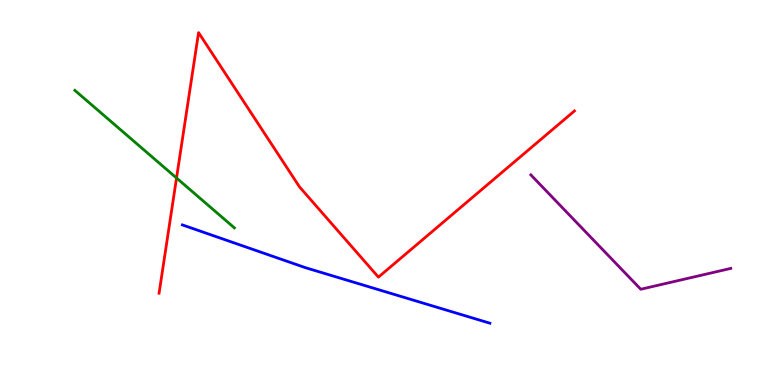[{'lines': ['blue', 'red'], 'intersections': []}, {'lines': ['green', 'red'], 'intersections': [{'x': 2.28, 'y': 5.38}]}, {'lines': ['purple', 'red'], 'intersections': []}, {'lines': ['blue', 'green'], 'intersections': []}, {'lines': ['blue', 'purple'], 'intersections': []}, {'lines': ['green', 'purple'], 'intersections': []}]